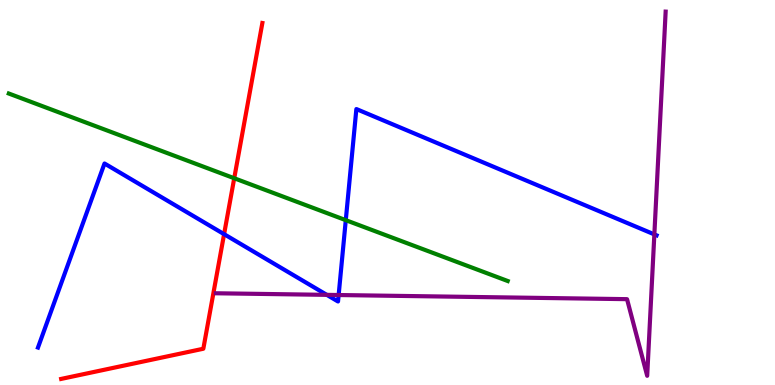[{'lines': ['blue', 'red'], 'intersections': [{'x': 2.89, 'y': 3.92}]}, {'lines': ['green', 'red'], 'intersections': [{'x': 3.02, 'y': 5.37}]}, {'lines': ['purple', 'red'], 'intersections': []}, {'lines': ['blue', 'green'], 'intersections': [{'x': 4.46, 'y': 4.28}]}, {'lines': ['blue', 'purple'], 'intersections': [{'x': 4.22, 'y': 2.34}, {'x': 4.37, 'y': 2.34}, {'x': 8.44, 'y': 3.91}]}, {'lines': ['green', 'purple'], 'intersections': []}]